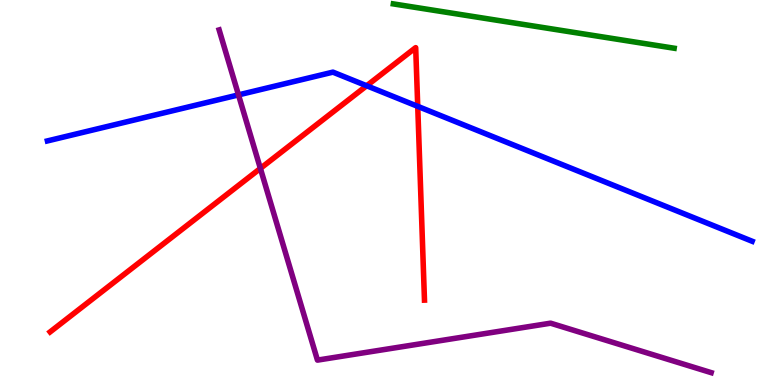[{'lines': ['blue', 'red'], 'intersections': [{'x': 4.73, 'y': 7.77}, {'x': 5.39, 'y': 7.24}]}, {'lines': ['green', 'red'], 'intersections': []}, {'lines': ['purple', 'red'], 'intersections': [{'x': 3.36, 'y': 5.63}]}, {'lines': ['blue', 'green'], 'intersections': []}, {'lines': ['blue', 'purple'], 'intersections': [{'x': 3.08, 'y': 7.54}]}, {'lines': ['green', 'purple'], 'intersections': []}]